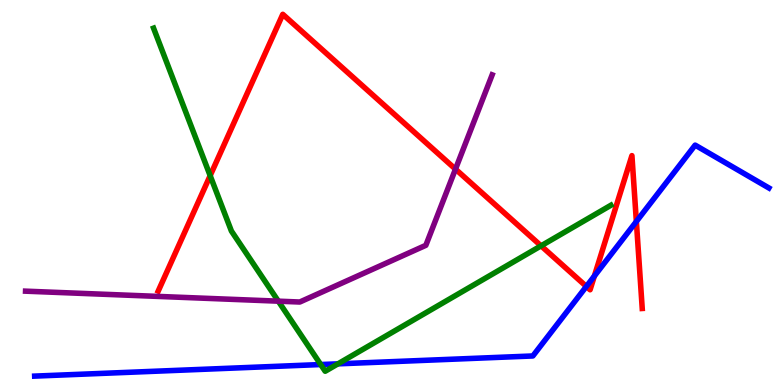[{'lines': ['blue', 'red'], 'intersections': [{'x': 7.57, 'y': 2.56}, {'x': 7.67, 'y': 2.83}, {'x': 8.21, 'y': 4.25}]}, {'lines': ['green', 'red'], 'intersections': [{'x': 2.71, 'y': 5.44}, {'x': 6.98, 'y': 3.61}]}, {'lines': ['purple', 'red'], 'intersections': [{'x': 5.88, 'y': 5.61}]}, {'lines': ['blue', 'green'], 'intersections': [{'x': 4.14, 'y': 0.531}, {'x': 4.36, 'y': 0.549}]}, {'lines': ['blue', 'purple'], 'intersections': []}, {'lines': ['green', 'purple'], 'intersections': [{'x': 3.59, 'y': 2.18}]}]